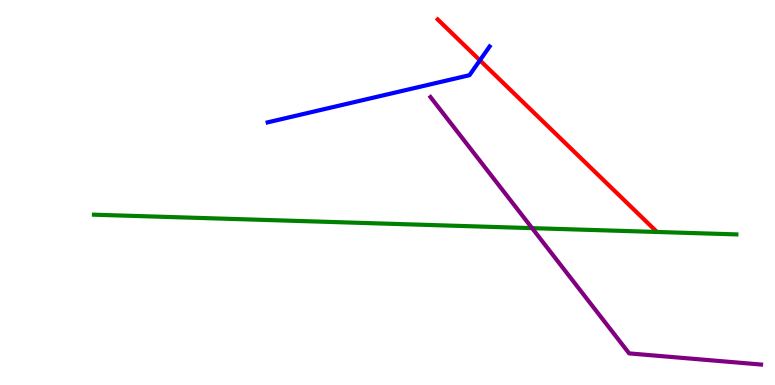[{'lines': ['blue', 'red'], 'intersections': [{'x': 6.19, 'y': 8.43}]}, {'lines': ['green', 'red'], 'intersections': []}, {'lines': ['purple', 'red'], 'intersections': []}, {'lines': ['blue', 'green'], 'intersections': []}, {'lines': ['blue', 'purple'], 'intersections': []}, {'lines': ['green', 'purple'], 'intersections': [{'x': 6.87, 'y': 4.07}]}]